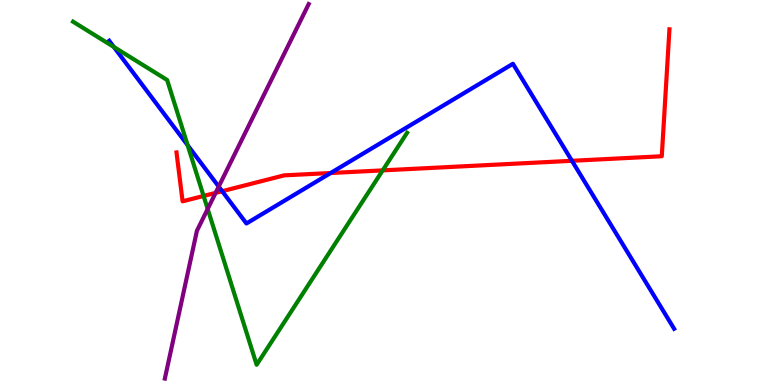[{'lines': ['blue', 'red'], 'intersections': [{'x': 2.87, 'y': 5.03}, {'x': 4.27, 'y': 5.51}, {'x': 7.38, 'y': 5.82}]}, {'lines': ['green', 'red'], 'intersections': [{'x': 2.63, 'y': 4.91}, {'x': 4.94, 'y': 5.57}]}, {'lines': ['purple', 'red'], 'intersections': [{'x': 2.78, 'y': 4.99}]}, {'lines': ['blue', 'green'], 'intersections': [{'x': 1.47, 'y': 8.78}, {'x': 2.42, 'y': 6.23}]}, {'lines': ['blue', 'purple'], 'intersections': [{'x': 2.82, 'y': 5.15}]}, {'lines': ['green', 'purple'], 'intersections': [{'x': 2.68, 'y': 4.57}]}]